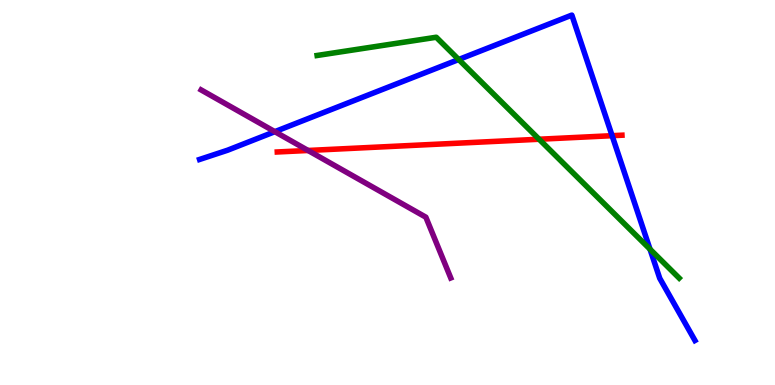[{'lines': ['blue', 'red'], 'intersections': [{'x': 7.9, 'y': 6.48}]}, {'lines': ['green', 'red'], 'intersections': [{'x': 6.96, 'y': 6.38}]}, {'lines': ['purple', 'red'], 'intersections': [{'x': 3.97, 'y': 6.09}]}, {'lines': ['blue', 'green'], 'intersections': [{'x': 5.92, 'y': 8.45}, {'x': 8.39, 'y': 3.53}]}, {'lines': ['blue', 'purple'], 'intersections': [{'x': 3.55, 'y': 6.58}]}, {'lines': ['green', 'purple'], 'intersections': []}]